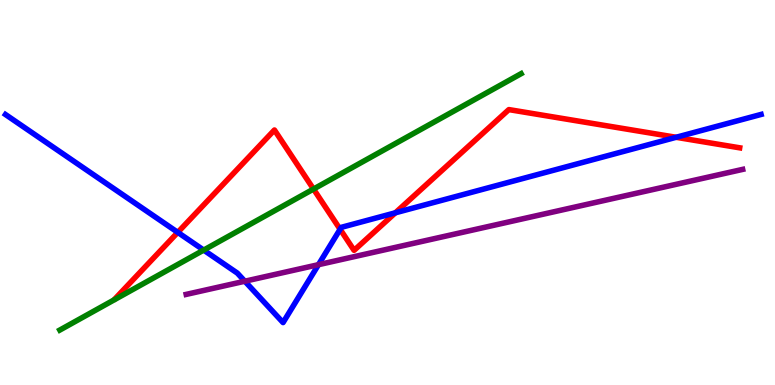[{'lines': ['blue', 'red'], 'intersections': [{'x': 2.29, 'y': 3.96}, {'x': 4.39, 'y': 4.05}, {'x': 5.1, 'y': 4.47}, {'x': 8.72, 'y': 6.43}]}, {'lines': ['green', 'red'], 'intersections': [{'x': 4.05, 'y': 5.09}]}, {'lines': ['purple', 'red'], 'intersections': []}, {'lines': ['blue', 'green'], 'intersections': [{'x': 2.63, 'y': 3.5}]}, {'lines': ['blue', 'purple'], 'intersections': [{'x': 3.16, 'y': 2.7}, {'x': 4.11, 'y': 3.13}]}, {'lines': ['green', 'purple'], 'intersections': []}]